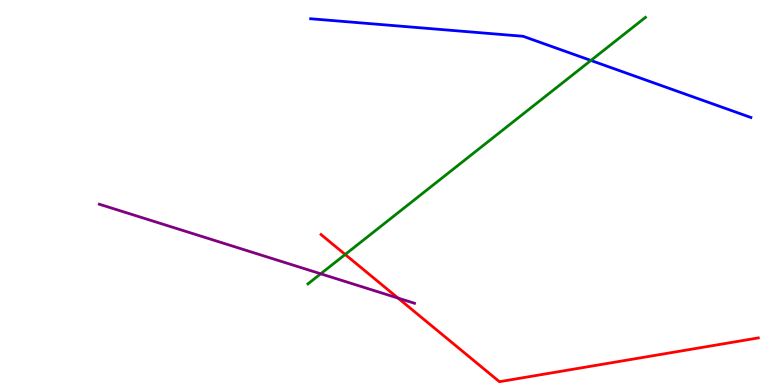[{'lines': ['blue', 'red'], 'intersections': []}, {'lines': ['green', 'red'], 'intersections': [{'x': 4.45, 'y': 3.39}]}, {'lines': ['purple', 'red'], 'intersections': [{'x': 5.14, 'y': 2.26}]}, {'lines': ['blue', 'green'], 'intersections': [{'x': 7.62, 'y': 8.43}]}, {'lines': ['blue', 'purple'], 'intersections': []}, {'lines': ['green', 'purple'], 'intersections': [{'x': 4.14, 'y': 2.89}]}]